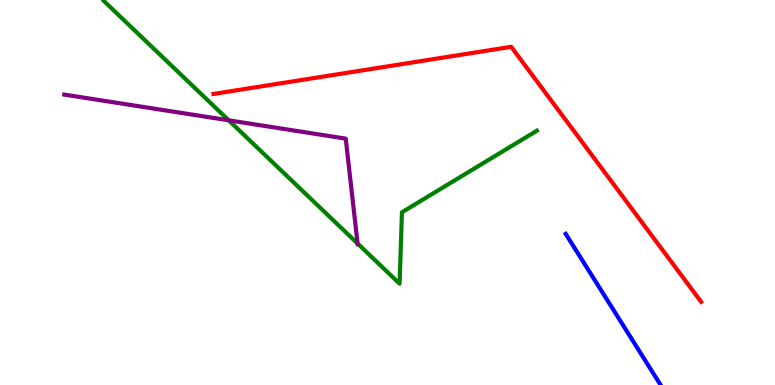[{'lines': ['blue', 'red'], 'intersections': []}, {'lines': ['green', 'red'], 'intersections': []}, {'lines': ['purple', 'red'], 'intersections': []}, {'lines': ['blue', 'green'], 'intersections': []}, {'lines': ['blue', 'purple'], 'intersections': []}, {'lines': ['green', 'purple'], 'intersections': [{'x': 2.95, 'y': 6.87}, {'x': 4.61, 'y': 3.67}]}]